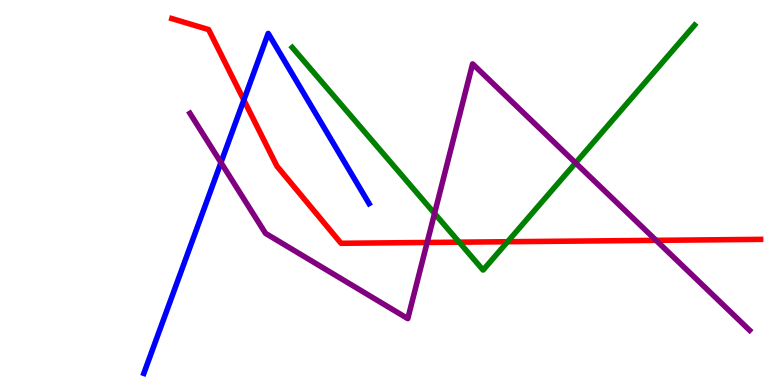[{'lines': ['blue', 'red'], 'intersections': [{'x': 3.15, 'y': 7.4}]}, {'lines': ['green', 'red'], 'intersections': [{'x': 5.93, 'y': 3.71}, {'x': 6.55, 'y': 3.72}]}, {'lines': ['purple', 'red'], 'intersections': [{'x': 5.51, 'y': 3.7}, {'x': 8.47, 'y': 3.76}]}, {'lines': ['blue', 'green'], 'intersections': []}, {'lines': ['blue', 'purple'], 'intersections': [{'x': 2.85, 'y': 5.78}]}, {'lines': ['green', 'purple'], 'intersections': [{'x': 5.61, 'y': 4.46}, {'x': 7.43, 'y': 5.77}]}]